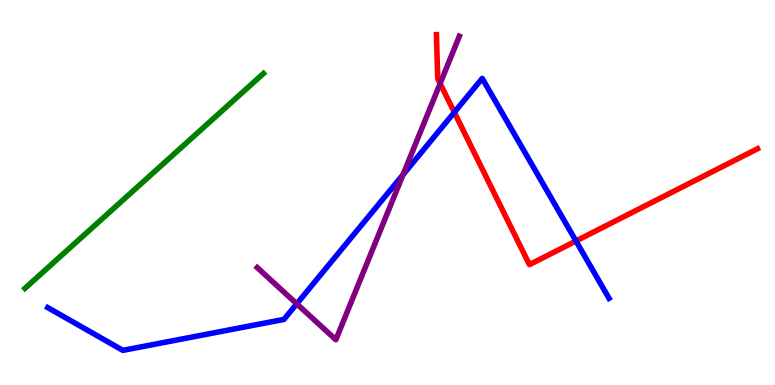[{'lines': ['blue', 'red'], 'intersections': [{'x': 5.86, 'y': 7.08}, {'x': 7.43, 'y': 3.74}]}, {'lines': ['green', 'red'], 'intersections': []}, {'lines': ['purple', 'red'], 'intersections': [{'x': 5.68, 'y': 7.83}]}, {'lines': ['blue', 'green'], 'intersections': []}, {'lines': ['blue', 'purple'], 'intersections': [{'x': 3.83, 'y': 2.11}, {'x': 5.2, 'y': 5.46}]}, {'lines': ['green', 'purple'], 'intersections': []}]